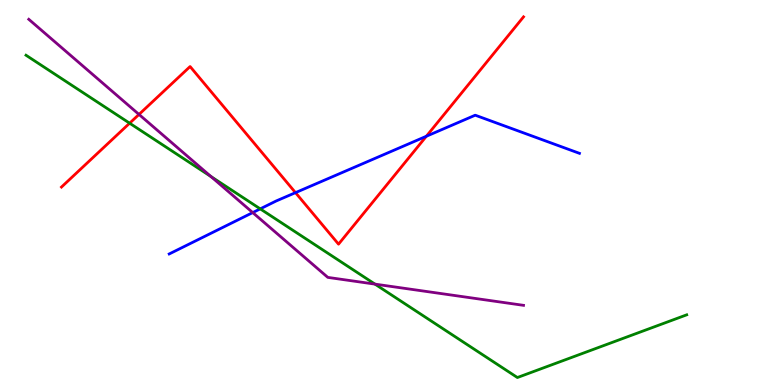[{'lines': ['blue', 'red'], 'intersections': [{'x': 3.81, 'y': 5.0}, {'x': 5.5, 'y': 6.46}]}, {'lines': ['green', 'red'], 'intersections': [{'x': 1.67, 'y': 6.8}]}, {'lines': ['purple', 'red'], 'intersections': [{'x': 1.79, 'y': 7.03}]}, {'lines': ['blue', 'green'], 'intersections': [{'x': 3.36, 'y': 4.57}]}, {'lines': ['blue', 'purple'], 'intersections': [{'x': 3.26, 'y': 4.48}]}, {'lines': ['green', 'purple'], 'intersections': [{'x': 2.72, 'y': 5.41}, {'x': 4.84, 'y': 2.62}]}]